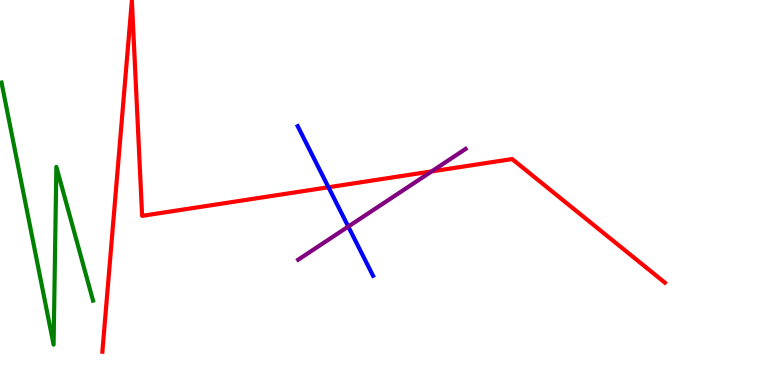[{'lines': ['blue', 'red'], 'intersections': [{'x': 4.24, 'y': 5.14}]}, {'lines': ['green', 'red'], 'intersections': []}, {'lines': ['purple', 'red'], 'intersections': [{'x': 5.57, 'y': 5.55}]}, {'lines': ['blue', 'green'], 'intersections': []}, {'lines': ['blue', 'purple'], 'intersections': [{'x': 4.49, 'y': 4.12}]}, {'lines': ['green', 'purple'], 'intersections': []}]